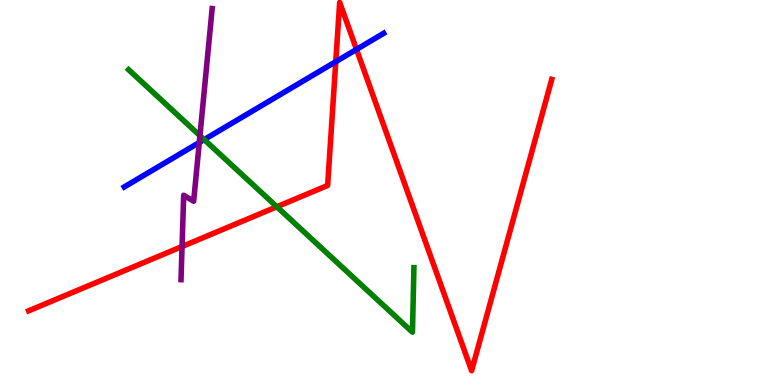[{'lines': ['blue', 'red'], 'intersections': [{'x': 4.33, 'y': 8.4}, {'x': 4.6, 'y': 8.72}]}, {'lines': ['green', 'red'], 'intersections': [{'x': 3.57, 'y': 4.63}]}, {'lines': ['purple', 'red'], 'intersections': [{'x': 2.35, 'y': 3.6}]}, {'lines': ['blue', 'green'], 'intersections': [{'x': 2.63, 'y': 6.37}]}, {'lines': ['blue', 'purple'], 'intersections': [{'x': 2.57, 'y': 6.3}]}, {'lines': ['green', 'purple'], 'intersections': [{'x': 2.58, 'y': 6.48}]}]